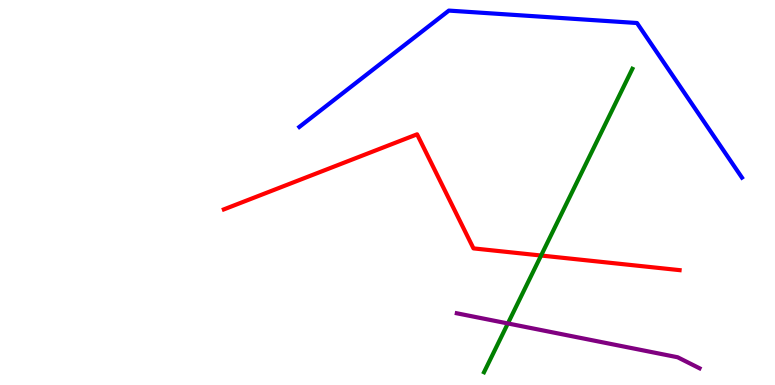[{'lines': ['blue', 'red'], 'intersections': []}, {'lines': ['green', 'red'], 'intersections': [{'x': 6.98, 'y': 3.36}]}, {'lines': ['purple', 'red'], 'intersections': []}, {'lines': ['blue', 'green'], 'intersections': []}, {'lines': ['blue', 'purple'], 'intersections': []}, {'lines': ['green', 'purple'], 'intersections': [{'x': 6.55, 'y': 1.6}]}]